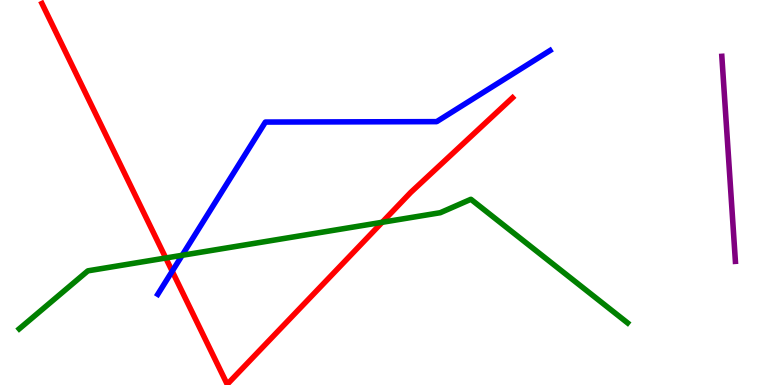[{'lines': ['blue', 'red'], 'intersections': [{'x': 2.22, 'y': 2.96}]}, {'lines': ['green', 'red'], 'intersections': [{'x': 2.14, 'y': 3.3}, {'x': 4.93, 'y': 4.23}]}, {'lines': ['purple', 'red'], 'intersections': []}, {'lines': ['blue', 'green'], 'intersections': [{'x': 2.35, 'y': 3.37}]}, {'lines': ['blue', 'purple'], 'intersections': []}, {'lines': ['green', 'purple'], 'intersections': []}]